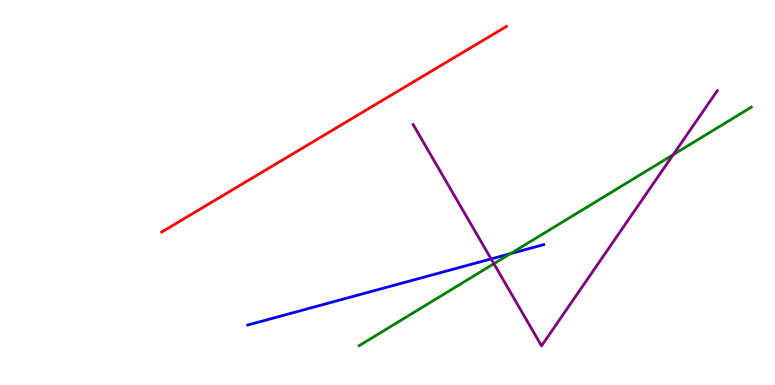[{'lines': ['blue', 'red'], 'intersections': []}, {'lines': ['green', 'red'], 'intersections': []}, {'lines': ['purple', 'red'], 'intersections': []}, {'lines': ['blue', 'green'], 'intersections': [{'x': 6.59, 'y': 3.41}]}, {'lines': ['blue', 'purple'], 'intersections': [{'x': 6.34, 'y': 3.27}]}, {'lines': ['green', 'purple'], 'intersections': [{'x': 6.37, 'y': 3.15}, {'x': 8.69, 'y': 5.98}]}]